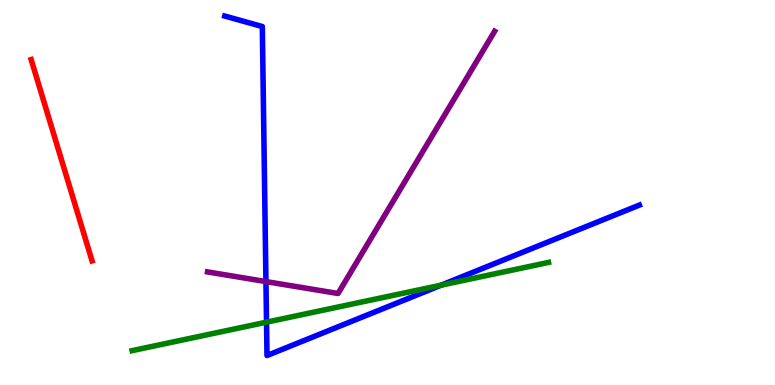[{'lines': ['blue', 'red'], 'intersections': []}, {'lines': ['green', 'red'], 'intersections': []}, {'lines': ['purple', 'red'], 'intersections': []}, {'lines': ['blue', 'green'], 'intersections': [{'x': 3.44, 'y': 1.63}, {'x': 5.69, 'y': 2.59}]}, {'lines': ['blue', 'purple'], 'intersections': [{'x': 3.43, 'y': 2.69}]}, {'lines': ['green', 'purple'], 'intersections': []}]